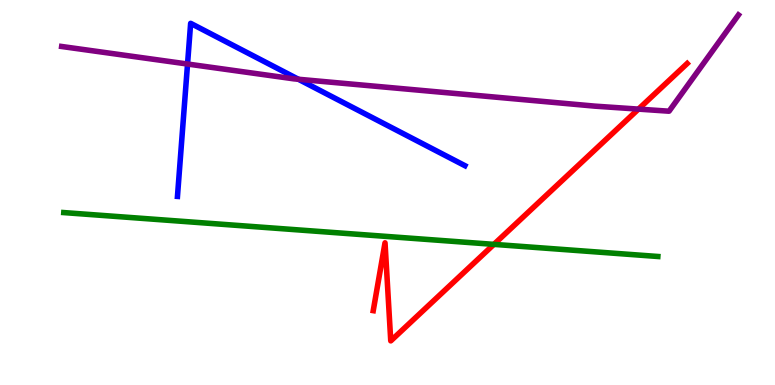[{'lines': ['blue', 'red'], 'intersections': []}, {'lines': ['green', 'red'], 'intersections': [{'x': 6.37, 'y': 3.65}]}, {'lines': ['purple', 'red'], 'intersections': [{'x': 8.24, 'y': 7.17}]}, {'lines': ['blue', 'green'], 'intersections': []}, {'lines': ['blue', 'purple'], 'intersections': [{'x': 2.42, 'y': 8.34}, {'x': 3.85, 'y': 7.94}]}, {'lines': ['green', 'purple'], 'intersections': []}]